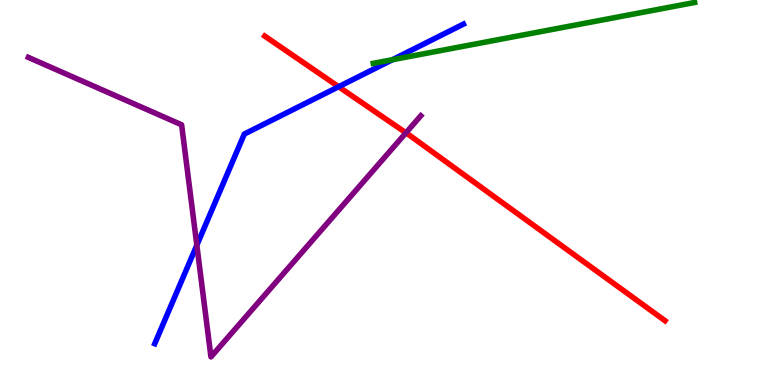[{'lines': ['blue', 'red'], 'intersections': [{'x': 4.37, 'y': 7.75}]}, {'lines': ['green', 'red'], 'intersections': []}, {'lines': ['purple', 'red'], 'intersections': [{'x': 5.24, 'y': 6.55}]}, {'lines': ['blue', 'green'], 'intersections': [{'x': 5.06, 'y': 8.45}]}, {'lines': ['blue', 'purple'], 'intersections': [{'x': 2.54, 'y': 3.63}]}, {'lines': ['green', 'purple'], 'intersections': []}]